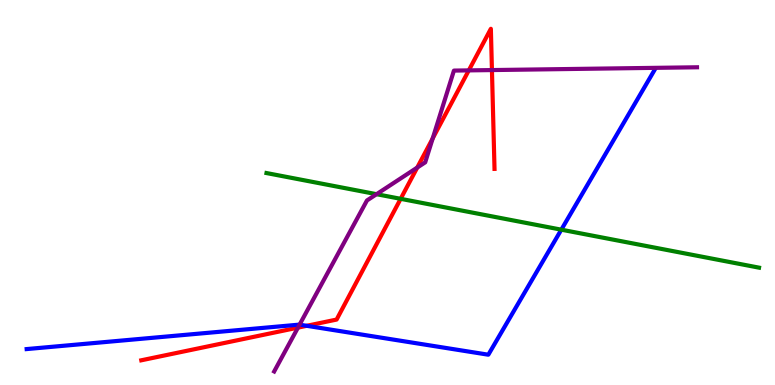[{'lines': ['blue', 'red'], 'intersections': [{'x': 3.96, 'y': 1.54}]}, {'lines': ['green', 'red'], 'intersections': [{'x': 5.17, 'y': 4.84}]}, {'lines': ['purple', 'red'], 'intersections': [{'x': 3.84, 'y': 1.49}, {'x': 5.38, 'y': 5.65}, {'x': 5.58, 'y': 6.4}, {'x': 6.05, 'y': 8.17}, {'x': 6.35, 'y': 8.18}]}, {'lines': ['blue', 'green'], 'intersections': [{'x': 7.24, 'y': 4.03}]}, {'lines': ['blue', 'purple'], 'intersections': [{'x': 3.87, 'y': 1.57}]}, {'lines': ['green', 'purple'], 'intersections': [{'x': 4.86, 'y': 4.96}]}]